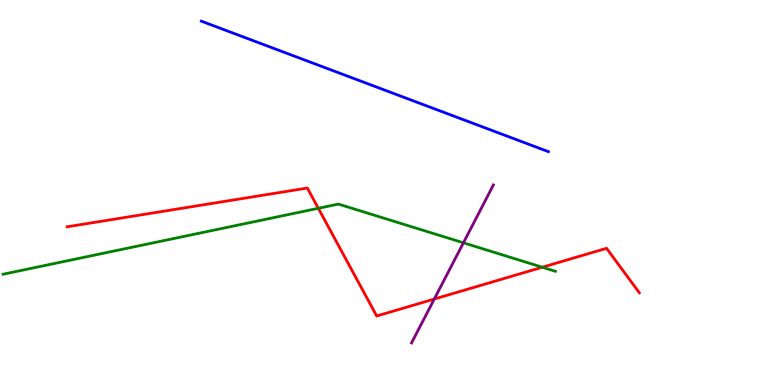[{'lines': ['blue', 'red'], 'intersections': []}, {'lines': ['green', 'red'], 'intersections': [{'x': 4.11, 'y': 4.59}, {'x': 7.0, 'y': 3.06}]}, {'lines': ['purple', 'red'], 'intersections': [{'x': 5.6, 'y': 2.23}]}, {'lines': ['blue', 'green'], 'intersections': []}, {'lines': ['blue', 'purple'], 'intersections': []}, {'lines': ['green', 'purple'], 'intersections': [{'x': 5.98, 'y': 3.69}]}]